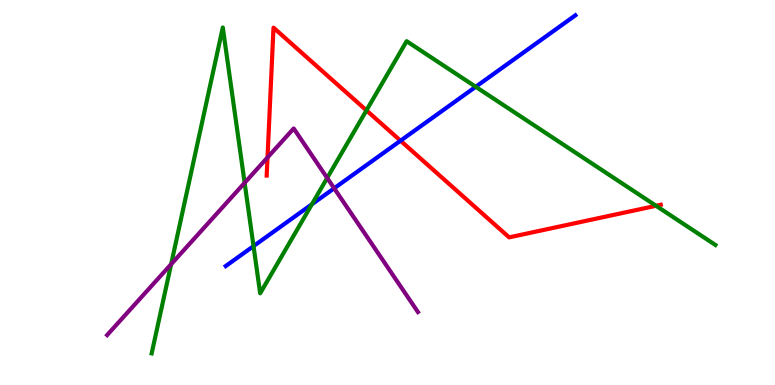[{'lines': ['blue', 'red'], 'intersections': [{'x': 5.17, 'y': 6.35}]}, {'lines': ['green', 'red'], 'intersections': [{'x': 4.73, 'y': 7.13}, {'x': 8.47, 'y': 4.65}]}, {'lines': ['purple', 'red'], 'intersections': [{'x': 3.45, 'y': 5.91}]}, {'lines': ['blue', 'green'], 'intersections': [{'x': 3.27, 'y': 3.61}, {'x': 4.02, 'y': 4.69}, {'x': 6.14, 'y': 7.75}]}, {'lines': ['blue', 'purple'], 'intersections': [{'x': 4.31, 'y': 5.11}]}, {'lines': ['green', 'purple'], 'intersections': [{'x': 2.21, 'y': 3.14}, {'x': 3.16, 'y': 5.25}, {'x': 4.22, 'y': 5.38}]}]